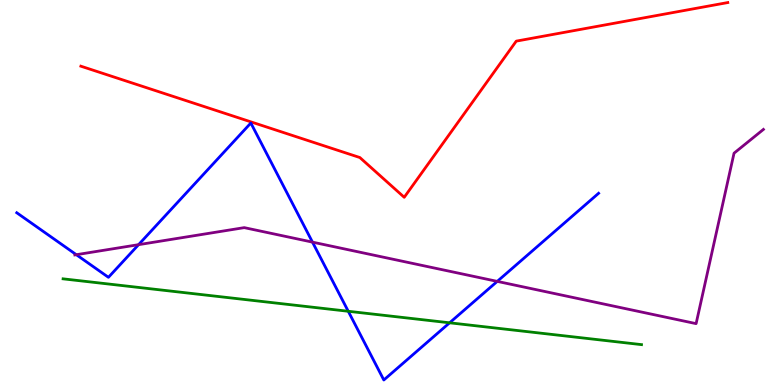[{'lines': ['blue', 'red'], 'intersections': []}, {'lines': ['green', 'red'], 'intersections': []}, {'lines': ['purple', 'red'], 'intersections': []}, {'lines': ['blue', 'green'], 'intersections': [{'x': 4.49, 'y': 1.91}, {'x': 5.8, 'y': 1.62}]}, {'lines': ['blue', 'purple'], 'intersections': [{'x': 0.985, 'y': 3.38}, {'x': 1.79, 'y': 3.65}, {'x': 4.03, 'y': 3.71}, {'x': 6.42, 'y': 2.69}]}, {'lines': ['green', 'purple'], 'intersections': []}]